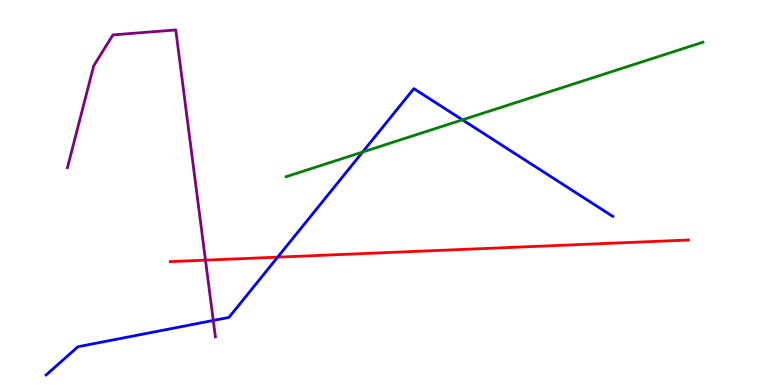[{'lines': ['blue', 'red'], 'intersections': [{'x': 3.58, 'y': 3.32}]}, {'lines': ['green', 'red'], 'intersections': []}, {'lines': ['purple', 'red'], 'intersections': [{'x': 2.65, 'y': 3.24}]}, {'lines': ['blue', 'green'], 'intersections': [{'x': 4.68, 'y': 6.05}, {'x': 5.97, 'y': 6.89}]}, {'lines': ['blue', 'purple'], 'intersections': [{'x': 2.75, 'y': 1.68}]}, {'lines': ['green', 'purple'], 'intersections': []}]